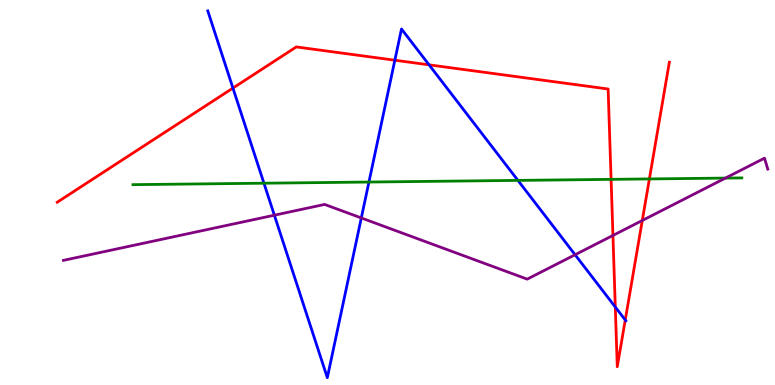[{'lines': ['blue', 'red'], 'intersections': [{'x': 3.01, 'y': 7.71}, {'x': 5.09, 'y': 8.44}, {'x': 5.54, 'y': 8.32}, {'x': 7.94, 'y': 2.02}, {'x': 8.07, 'y': 1.69}]}, {'lines': ['green', 'red'], 'intersections': [{'x': 7.89, 'y': 5.34}, {'x': 8.38, 'y': 5.35}]}, {'lines': ['purple', 'red'], 'intersections': [{'x': 7.91, 'y': 3.88}, {'x': 8.29, 'y': 4.27}]}, {'lines': ['blue', 'green'], 'intersections': [{'x': 3.41, 'y': 5.24}, {'x': 4.76, 'y': 5.27}, {'x': 6.68, 'y': 5.31}]}, {'lines': ['blue', 'purple'], 'intersections': [{'x': 3.54, 'y': 4.41}, {'x': 4.66, 'y': 4.34}, {'x': 7.42, 'y': 3.38}]}, {'lines': ['green', 'purple'], 'intersections': [{'x': 9.36, 'y': 5.37}]}]